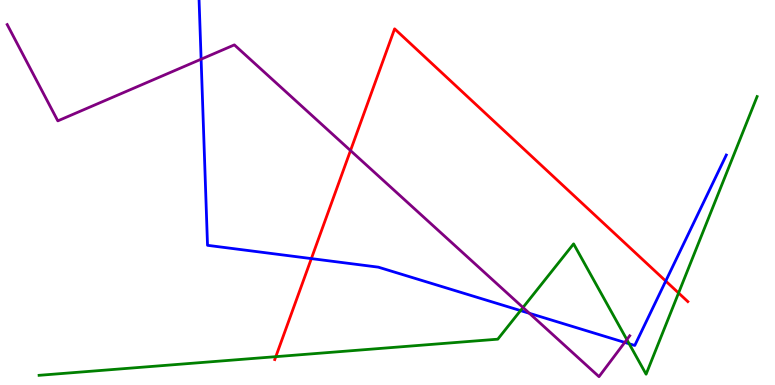[{'lines': ['blue', 'red'], 'intersections': [{'x': 4.02, 'y': 3.28}, {'x': 8.59, 'y': 2.7}]}, {'lines': ['green', 'red'], 'intersections': [{'x': 3.56, 'y': 0.736}, {'x': 8.76, 'y': 2.39}]}, {'lines': ['purple', 'red'], 'intersections': [{'x': 4.52, 'y': 6.09}]}, {'lines': ['blue', 'green'], 'intersections': [{'x': 6.72, 'y': 1.93}, {'x': 8.12, 'y': 1.07}]}, {'lines': ['blue', 'purple'], 'intersections': [{'x': 2.59, 'y': 8.46}, {'x': 6.83, 'y': 1.86}, {'x': 8.06, 'y': 1.11}]}, {'lines': ['green', 'purple'], 'intersections': [{'x': 6.75, 'y': 2.01}, {'x': 8.09, 'y': 1.18}]}]